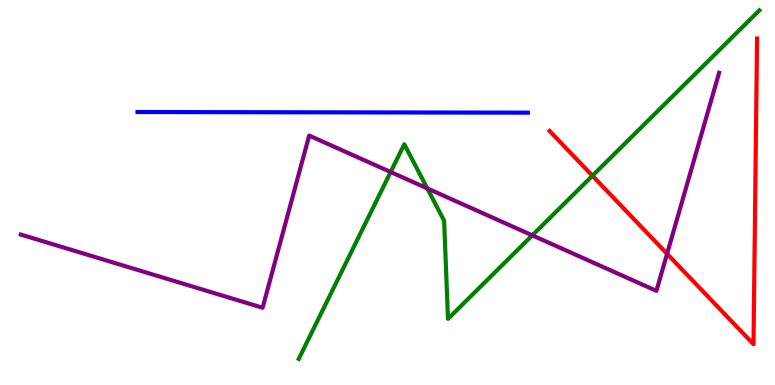[{'lines': ['blue', 'red'], 'intersections': []}, {'lines': ['green', 'red'], 'intersections': [{'x': 7.64, 'y': 5.44}]}, {'lines': ['purple', 'red'], 'intersections': [{'x': 8.61, 'y': 3.41}]}, {'lines': ['blue', 'green'], 'intersections': []}, {'lines': ['blue', 'purple'], 'intersections': []}, {'lines': ['green', 'purple'], 'intersections': [{'x': 5.04, 'y': 5.53}, {'x': 5.51, 'y': 5.11}, {'x': 6.87, 'y': 3.89}]}]